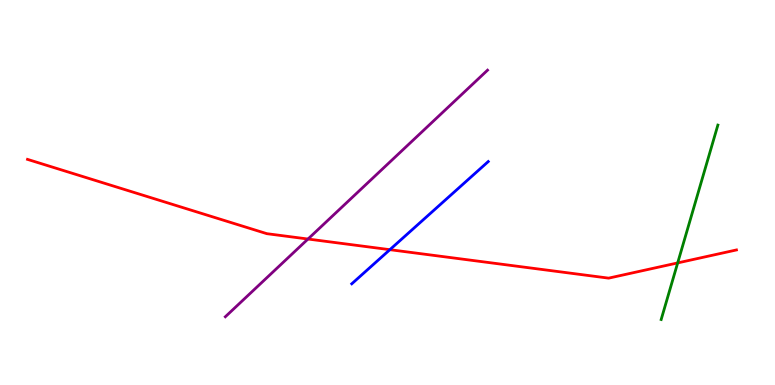[{'lines': ['blue', 'red'], 'intersections': [{'x': 5.03, 'y': 3.51}]}, {'lines': ['green', 'red'], 'intersections': [{'x': 8.74, 'y': 3.17}]}, {'lines': ['purple', 'red'], 'intersections': [{'x': 3.97, 'y': 3.79}]}, {'lines': ['blue', 'green'], 'intersections': []}, {'lines': ['blue', 'purple'], 'intersections': []}, {'lines': ['green', 'purple'], 'intersections': []}]